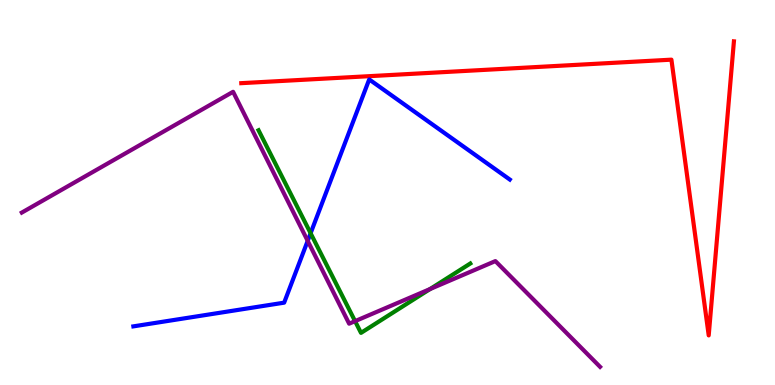[{'lines': ['blue', 'red'], 'intersections': []}, {'lines': ['green', 'red'], 'intersections': []}, {'lines': ['purple', 'red'], 'intersections': []}, {'lines': ['blue', 'green'], 'intersections': [{'x': 4.01, 'y': 3.94}]}, {'lines': ['blue', 'purple'], 'intersections': [{'x': 3.97, 'y': 3.74}]}, {'lines': ['green', 'purple'], 'intersections': [{'x': 4.58, 'y': 1.66}, {'x': 5.55, 'y': 2.49}]}]